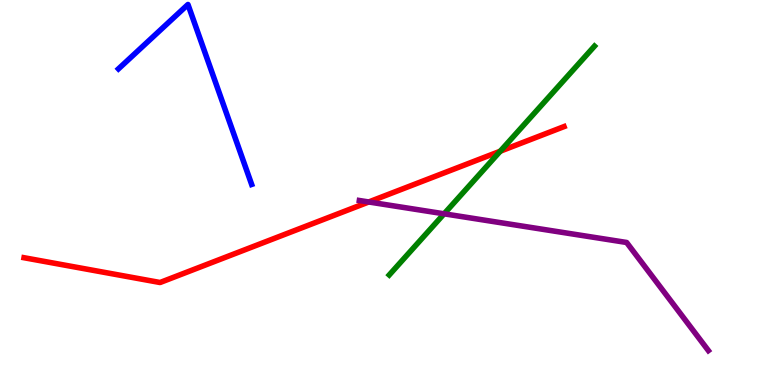[{'lines': ['blue', 'red'], 'intersections': []}, {'lines': ['green', 'red'], 'intersections': [{'x': 6.45, 'y': 6.07}]}, {'lines': ['purple', 'red'], 'intersections': [{'x': 4.76, 'y': 4.75}]}, {'lines': ['blue', 'green'], 'intersections': []}, {'lines': ['blue', 'purple'], 'intersections': []}, {'lines': ['green', 'purple'], 'intersections': [{'x': 5.73, 'y': 4.45}]}]